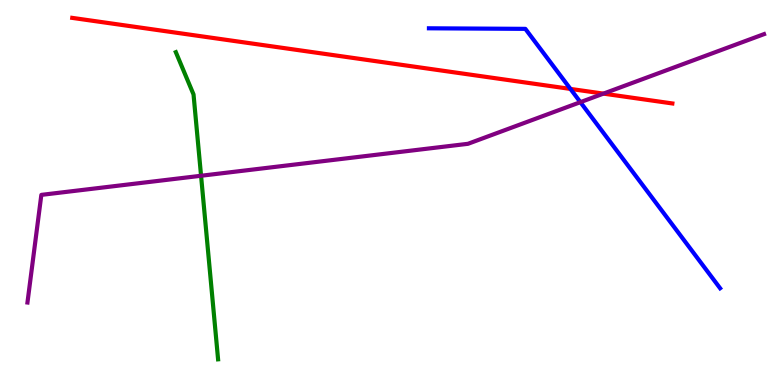[{'lines': ['blue', 'red'], 'intersections': [{'x': 7.36, 'y': 7.69}]}, {'lines': ['green', 'red'], 'intersections': []}, {'lines': ['purple', 'red'], 'intersections': [{'x': 7.79, 'y': 7.57}]}, {'lines': ['blue', 'green'], 'intersections': []}, {'lines': ['blue', 'purple'], 'intersections': [{'x': 7.49, 'y': 7.35}]}, {'lines': ['green', 'purple'], 'intersections': [{'x': 2.59, 'y': 5.43}]}]